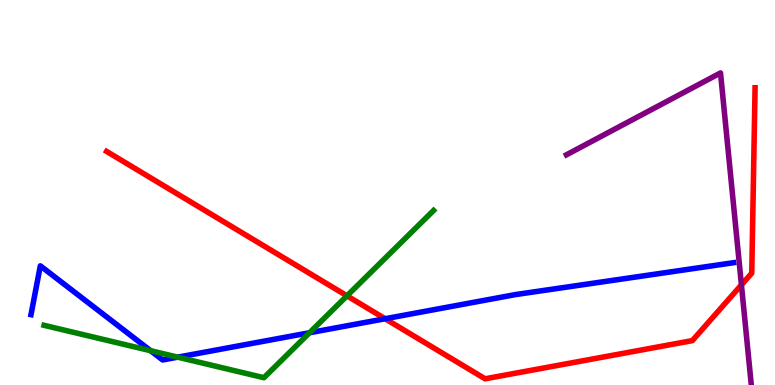[{'lines': ['blue', 'red'], 'intersections': [{'x': 4.97, 'y': 1.72}]}, {'lines': ['green', 'red'], 'intersections': [{'x': 4.48, 'y': 2.32}]}, {'lines': ['purple', 'red'], 'intersections': [{'x': 9.57, 'y': 2.6}]}, {'lines': ['blue', 'green'], 'intersections': [{'x': 1.94, 'y': 0.891}, {'x': 2.29, 'y': 0.723}, {'x': 3.99, 'y': 1.36}]}, {'lines': ['blue', 'purple'], 'intersections': []}, {'lines': ['green', 'purple'], 'intersections': []}]